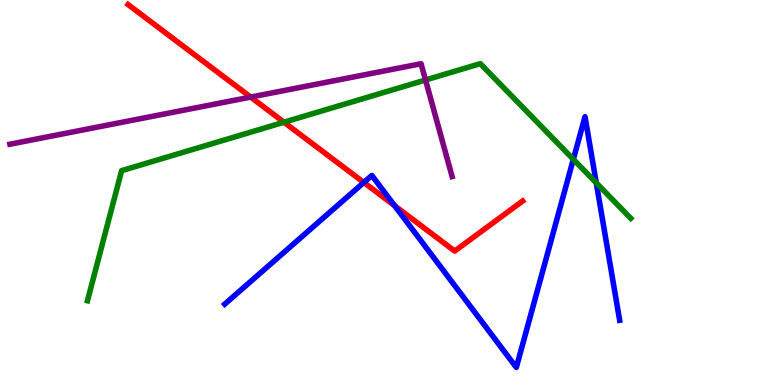[{'lines': ['blue', 'red'], 'intersections': [{'x': 4.69, 'y': 5.26}, {'x': 5.09, 'y': 4.66}]}, {'lines': ['green', 'red'], 'intersections': [{'x': 3.66, 'y': 6.83}]}, {'lines': ['purple', 'red'], 'intersections': [{'x': 3.23, 'y': 7.48}]}, {'lines': ['blue', 'green'], 'intersections': [{'x': 7.4, 'y': 5.86}, {'x': 7.69, 'y': 5.25}]}, {'lines': ['blue', 'purple'], 'intersections': []}, {'lines': ['green', 'purple'], 'intersections': [{'x': 5.49, 'y': 7.92}]}]